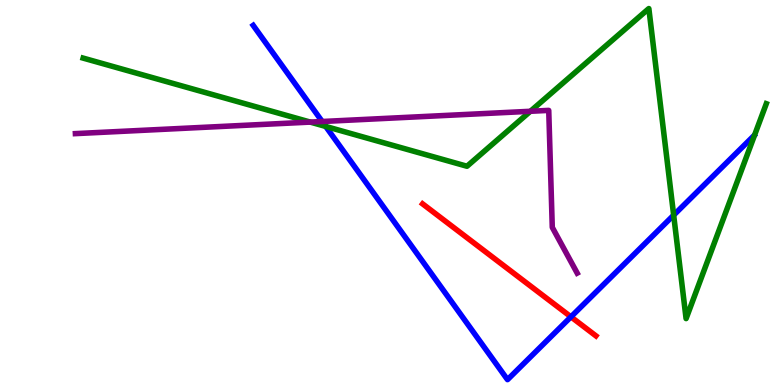[{'lines': ['blue', 'red'], 'intersections': [{'x': 7.37, 'y': 1.77}]}, {'lines': ['green', 'red'], 'intersections': []}, {'lines': ['purple', 'red'], 'intersections': []}, {'lines': ['blue', 'green'], 'intersections': [{'x': 4.2, 'y': 6.72}, {'x': 8.69, 'y': 4.41}]}, {'lines': ['blue', 'purple'], 'intersections': [{'x': 4.16, 'y': 6.84}]}, {'lines': ['green', 'purple'], 'intersections': [{'x': 4.0, 'y': 6.83}, {'x': 6.84, 'y': 7.11}]}]